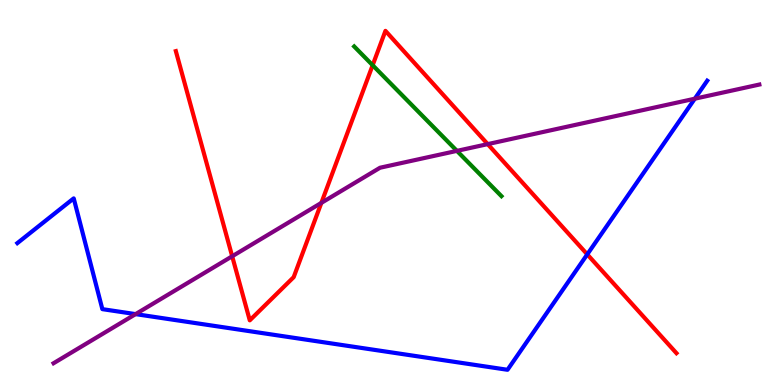[{'lines': ['blue', 'red'], 'intersections': [{'x': 7.58, 'y': 3.39}]}, {'lines': ['green', 'red'], 'intersections': [{'x': 4.81, 'y': 8.31}]}, {'lines': ['purple', 'red'], 'intersections': [{'x': 3.0, 'y': 3.34}, {'x': 4.15, 'y': 4.73}, {'x': 6.29, 'y': 6.26}]}, {'lines': ['blue', 'green'], 'intersections': []}, {'lines': ['blue', 'purple'], 'intersections': [{'x': 1.75, 'y': 1.84}, {'x': 8.97, 'y': 7.44}]}, {'lines': ['green', 'purple'], 'intersections': [{'x': 5.9, 'y': 6.08}]}]